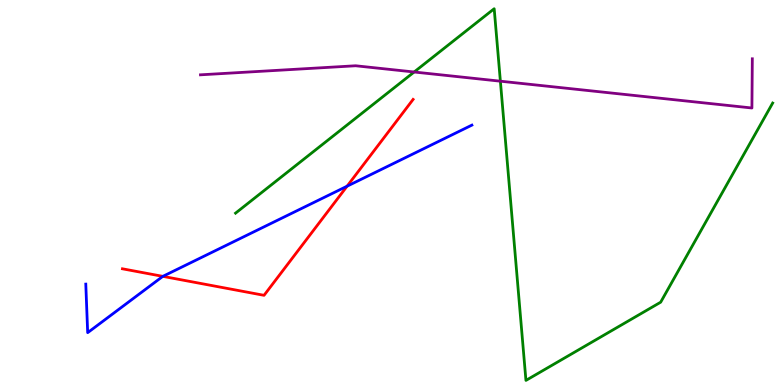[{'lines': ['blue', 'red'], 'intersections': [{'x': 2.1, 'y': 2.82}, {'x': 4.48, 'y': 5.16}]}, {'lines': ['green', 'red'], 'intersections': []}, {'lines': ['purple', 'red'], 'intersections': []}, {'lines': ['blue', 'green'], 'intersections': []}, {'lines': ['blue', 'purple'], 'intersections': []}, {'lines': ['green', 'purple'], 'intersections': [{'x': 5.34, 'y': 8.13}, {'x': 6.46, 'y': 7.89}]}]